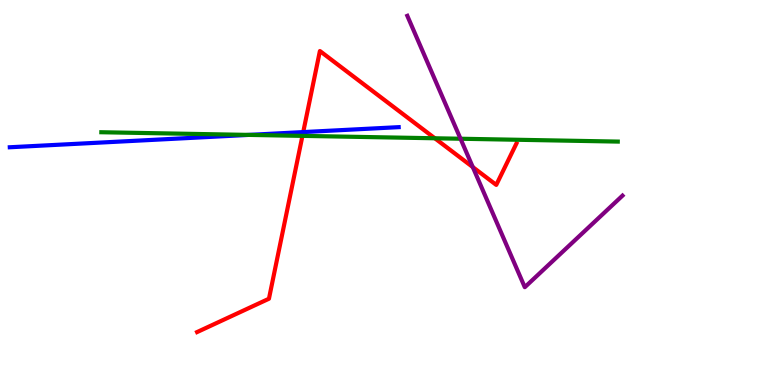[{'lines': ['blue', 'red'], 'intersections': [{'x': 3.91, 'y': 6.57}]}, {'lines': ['green', 'red'], 'intersections': [{'x': 3.9, 'y': 6.47}, {'x': 5.61, 'y': 6.41}]}, {'lines': ['purple', 'red'], 'intersections': [{'x': 6.1, 'y': 5.66}]}, {'lines': ['blue', 'green'], 'intersections': [{'x': 3.21, 'y': 6.5}]}, {'lines': ['blue', 'purple'], 'intersections': []}, {'lines': ['green', 'purple'], 'intersections': [{'x': 5.94, 'y': 6.4}]}]